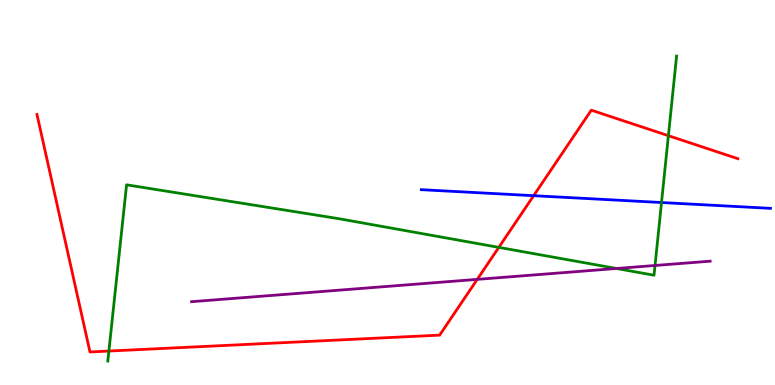[{'lines': ['blue', 'red'], 'intersections': [{'x': 6.89, 'y': 4.92}]}, {'lines': ['green', 'red'], 'intersections': [{'x': 1.4, 'y': 0.882}, {'x': 6.44, 'y': 3.57}, {'x': 8.62, 'y': 6.48}]}, {'lines': ['purple', 'red'], 'intersections': [{'x': 6.16, 'y': 2.74}]}, {'lines': ['blue', 'green'], 'intersections': [{'x': 8.54, 'y': 4.74}]}, {'lines': ['blue', 'purple'], 'intersections': []}, {'lines': ['green', 'purple'], 'intersections': [{'x': 7.96, 'y': 3.03}, {'x': 8.45, 'y': 3.1}]}]